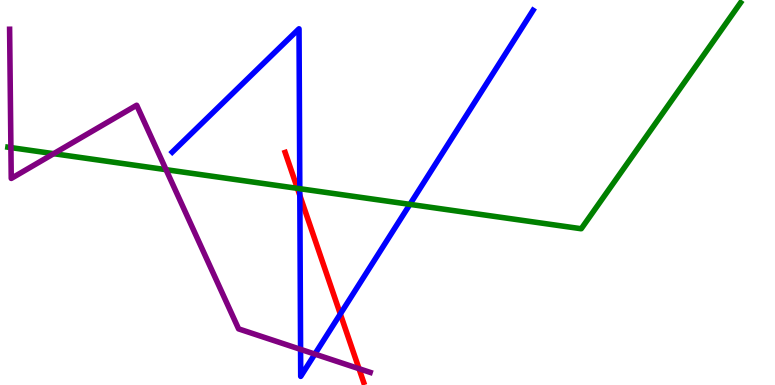[{'lines': ['blue', 'red'], 'intersections': [{'x': 3.87, 'y': 4.92}, {'x': 4.39, 'y': 1.84}]}, {'lines': ['green', 'red'], 'intersections': [{'x': 3.84, 'y': 5.11}]}, {'lines': ['purple', 'red'], 'intersections': [{'x': 4.63, 'y': 0.424}]}, {'lines': ['blue', 'green'], 'intersections': [{'x': 3.87, 'y': 5.1}, {'x': 5.29, 'y': 4.69}]}, {'lines': ['blue', 'purple'], 'intersections': [{'x': 3.88, 'y': 0.925}, {'x': 4.06, 'y': 0.803}]}, {'lines': ['green', 'purple'], 'intersections': [{'x': 0.141, 'y': 6.17}, {'x': 0.693, 'y': 6.01}, {'x': 2.14, 'y': 5.59}]}]